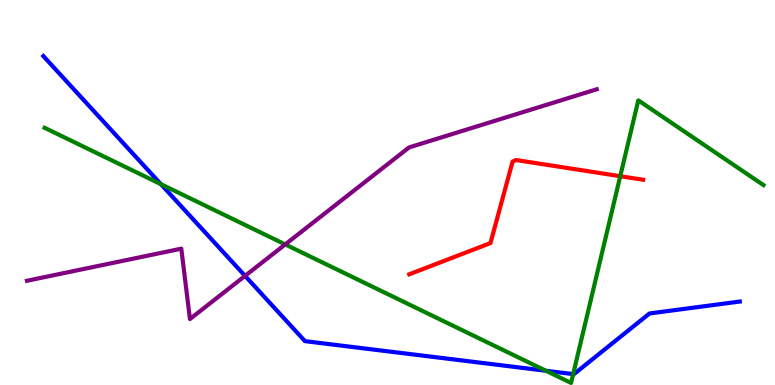[{'lines': ['blue', 'red'], 'intersections': []}, {'lines': ['green', 'red'], 'intersections': [{'x': 8.0, 'y': 5.42}]}, {'lines': ['purple', 'red'], 'intersections': []}, {'lines': ['blue', 'green'], 'intersections': [{'x': 2.08, 'y': 5.22}, {'x': 7.04, 'y': 0.37}, {'x': 7.4, 'y': 0.283}]}, {'lines': ['blue', 'purple'], 'intersections': [{'x': 3.16, 'y': 2.83}]}, {'lines': ['green', 'purple'], 'intersections': [{'x': 3.68, 'y': 3.65}]}]